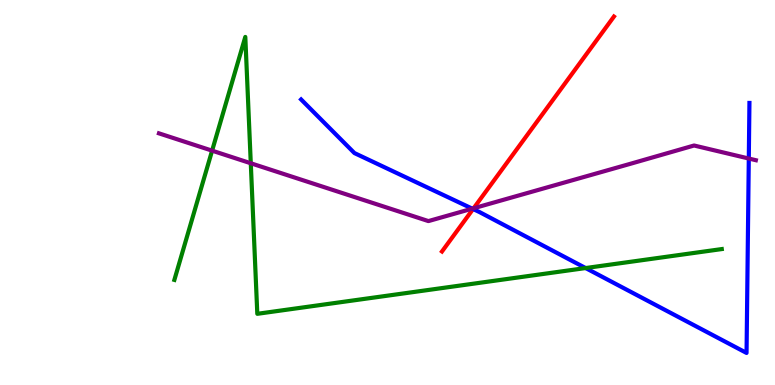[{'lines': ['blue', 'red'], 'intersections': [{'x': 6.1, 'y': 4.57}]}, {'lines': ['green', 'red'], 'intersections': []}, {'lines': ['purple', 'red'], 'intersections': [{'x': 6.11, 'y': 4.59}]}, {'lines': ['blue', 'green'], 'intersections': [{'x': 7.56, 'y': 3.04}]}, {'lines': ['blue', 'purple'], 'intersections': [{'x': 6.09, 'y': 4.58}, {'x': 9.66, 'y': 5.88}]}, {'lines': ['green', 'purple'], 'intersections': [{'x': 2.74, 'y': 6.09}, {'x': 3.24, 'y': 5.76}]}]